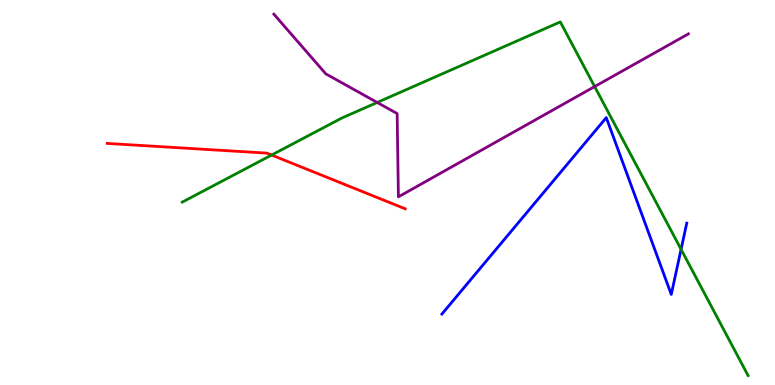[{'lines': ['blue', 'red'], 'intersections': []}, {'lines': ['green', 'red'], 'intersections': [{'x': 3.5, 'y': 5.97}]}, {'lines': ['purple', 'red'], 'intersections': []}, {'lines': ['blue', 'green'], 'intersections': [{'x': 8.79, 'y': 3.52}]}, {'lines': ['blue', 'purple'], 'intersections': []}, {'lines': ['green', 'purple'], 'intersections': [{'x': 4.87, 'y': 7.34}, {'x': 7.67, 'y': 7.75}]}]